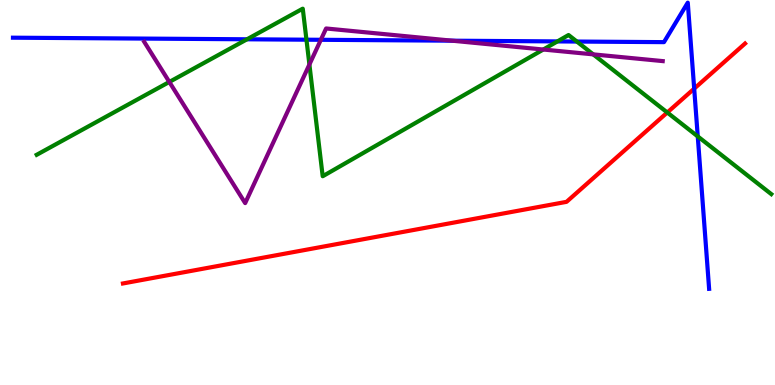[{'lines': ['blue', 'red'], 'intersections': [{'x': 8.96, 'y': 7.7}]}, {'lines': ['green', 'red'], 'intersections': [{'x': 8.61, 'y': 7.08}]}, {'lines': ['purple', 'red'], 'intersections': []}, {'lines': ['blue', 'green'], 'intersections': [{'x': 3.19, 'y': 8.98}, {'x': 3.95, 'y': 8.97}, {'x': 7.19, 'y': 8.92}, {'x': 7.44, 'y': 8.92}, {'x': 9.0, 'y': 6.46}]}, {'lines': ['blue', 'purple'], 'intersections': [{'x': 4.14, 'y': 8.97}, {'x': 5.83, 'y': 8.94}]}, {'lines': ['green', 'purple'], 'intersections': [{'x': 2.18, 'y': 7.87}, {'x': 3.99, 'y': 8.32}, {'x': 7.01, 'y': 8.71}, {'x': 7.65, 'y': 8.59}]}]